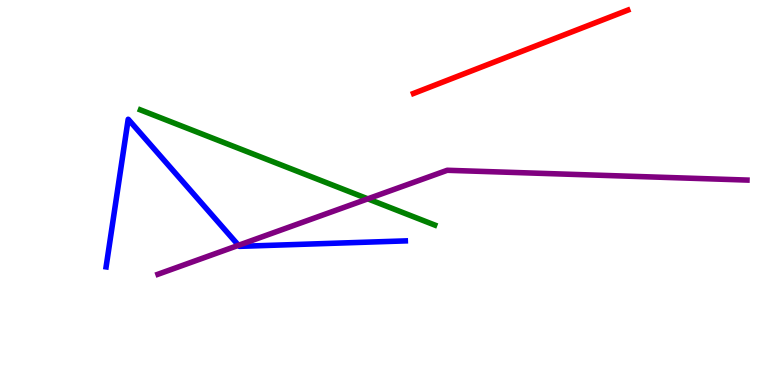[{'lines': ['blue', 'red'], 'intersections': []}, {'lines': ['green', 'red'], 'intersections': []}, {'lines': ['purple', 'red'], 'intersections': []}, {'lines': ['blue', 'green'], 'intersections': []}, {'lines': ['blue', 'purple'], 'intersections': [{'x': 3.08, 'y': 3.63}]}, {'lines': ['green', 'purple'], 'intersections': [{'x': 4.75, 'y': 4.84}]}]